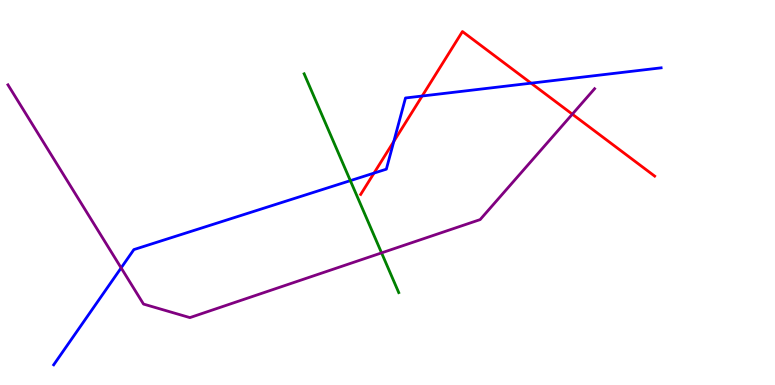[{'lines': ['blue', 'red'], 'intersections': [{'x': 4.83, 'y': 5.5}, {'x': 5.08, 'y': 6.33}, {'x': 5.45, 'y': 7.51}, {'x': 6.85, 'y': 7.84}]}, {'lines': ['green', 'red'], 'intersections': []}, {'lines': ['purple', 'red'], 'intersections': [{'x': 7.38, 'y': 7.03}]}, {'lines': ['blue', 'green'], 'intersections': [{'x': 4.52, 'y': 5.31}]}, {'lines': ['blue', 'purple'], 'intersections': [{'x': 1.56, 'y': 3.04}]}, {'lines': ['green', 'purple'], 'intersections': [{'x': 4.92, 'y': 3.43}]}]